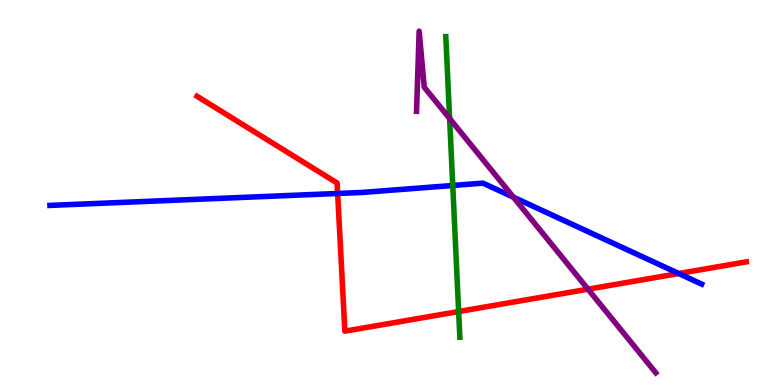[{'lines': ['blue', 'red'], 'intersections': [{'x': 4.36, 'y': 4.97}, {'x': 8.76, 'y': 2.9}]}, {'lines': ['green', 'red'], 'intersections': [{'x': 5.92, 'y': 1.91}]}, {'lines': ['purple', 'red'], 'intersections': [{'x': 7.59, 'y': 2.49}]}, {'lines': ['blue', 'green'], 'intersections': [{'x': 5.84, 'y': 5.18}]}, {'lines': ['blue', 'purple'], 'intersections': [{'x': 6.62, 'y': 4.88}]}, {'lines': ['green', 'purple'], 'intersections': [{'x': 5.8, 'y': 6.92}]}]